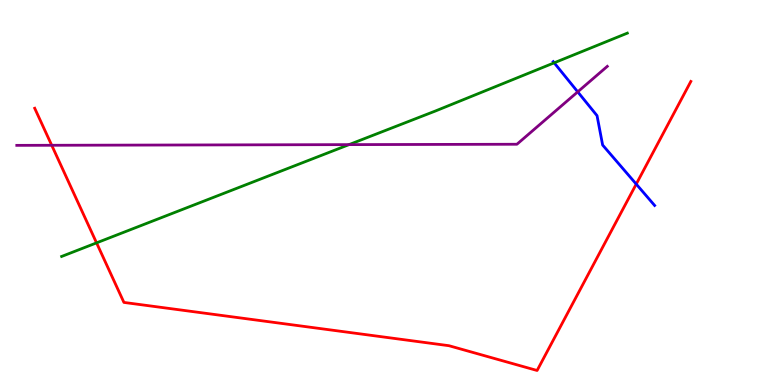[{'lines': ['blue', 'red'], 'intersections': [{'x': 8.21, 'y': 5.22}]}, {'lines': ['green', 'red'], 'intersections': [{'x': 1.25, 'y': 3.69}]}, {'lines': ['purple', 'red'], 'intersections': [{'x': 0.667, 'y': 6.23}]}, {'lines': ['blue', 'green'], 'intersections': [{'x': 7.15, 'y': 8.37}]}, {'lines': ['blue', 'purple'], 'intersections': [{'x': 7.45, 'y': 7.61}]}, {'lines': ['green', 'purple'], 'intersections': [{'x': 4.5, 'y': 6.24}]}]